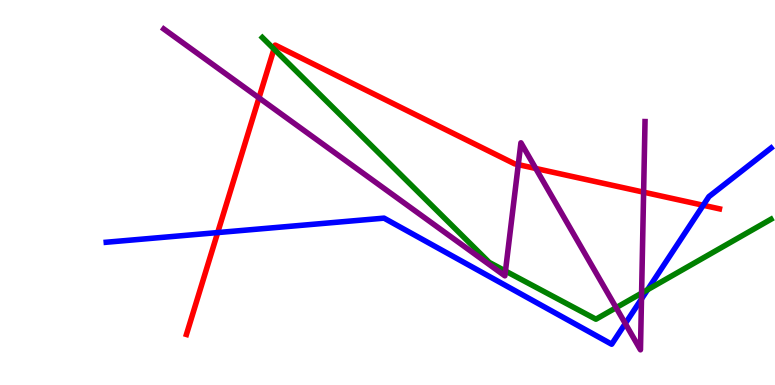[{'lines': ['blue', 'red'], 'intersections': [{'x': 2.81, 'y': 3.96}, {'x': 9.07, 'y': 4.67}]}, {'lines': ['green', 'red'], 'intersections': [{'x': 3.54, 'y': 8.73}]}, {'lines': ['purple', 'red'], 'intersections': [{'x': 3.34, 'y': 7.46}, {'x': 6.69, 'y': 5.72}, {'x': 6.91, 'y': 5.62}, {'x': 8.3, 'y': 5.01}]}, {'lines': ['blue', 'green'], 'intersections': [{'x': 8.36, 'y': 2.48}]}, {'lines': ['blue', 'purple'], 'intersections': [{'x': 8.07, 'y': 1.6}, {'x': 8.28, 'y': 2.23}]}, {'lines': ['green', 'purple'], 'intersections': [{'x': 6.52, 'y': 2.96}, {'x': 7.95, 'y': 2.01}, {'x': 8.28, 'y': 2.39}]}]